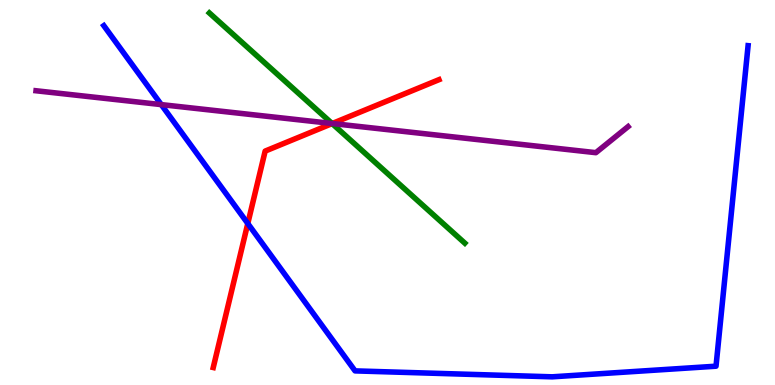[{'lines': ['blue', 'red'], 'intersections': [{'x': 3.2, 'y': 4.19}]}, {'lines': ['green', 'red'], 'intersections': [{'x': 4.29, 'y': 6.79}]}, {'lines': ['purple', 'red'], 'intersections': [{'x': 4.29, 'y': 6.79}]}, {'lines': ['blue', 'green'], 'intersections': []}, {'lines': ['blue', 'purple'], 'intersections': [{'x': 2.08, 'y': 7.28}]}, {'lines': ['green', 'purple'], 'intersections': [{'x': 4.28, 'y': 6.79}]}]